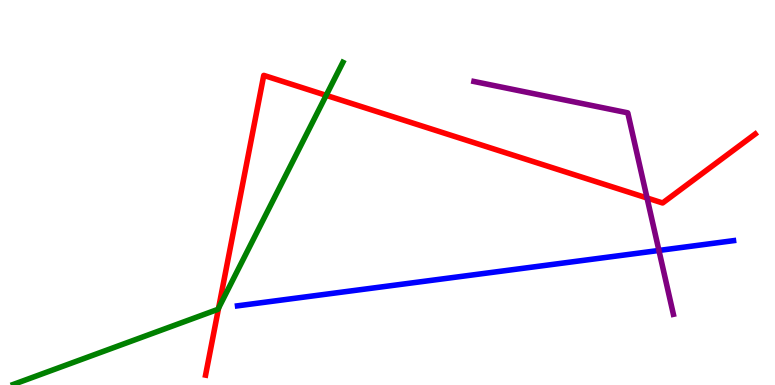[{'lines': ['blue', 'red'], 'intersections': []}, {'lines': ['green', 'red'], 'intersections': [{'x': 2.82, 'y': 2.0}, {'x': 4.21, 'y': 7.52}]}, {'lines': ['purple', 'red'], 'intersections': [{'x': 8.35, 'y': 4.86}]}, {'lines': ['blue', 'green'], 'intersections': []}, {'lines': ['blue', 'purple'], 'intersections': [{'x': 8.5, 'y': 3.49}]}, {'lines': ['green', 'purple'], 'intersections': []}]